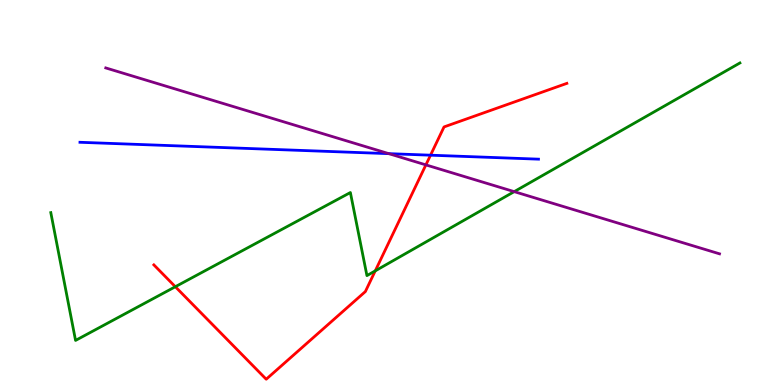[{'lines': ['blue', 'red'], 'intersections': [{'x': 5.56, 'y': 5.97}]}, {'lines': ['green', 'red'], 'intersections': [{'x': 2.26, 'y': 2.55}, {'x': 4.84, 'y': 2.96}]}, {'lines': ['purple', 'red'], 'intersections': [{'x': 5.5, 'y': 5.72}]}, {'lines': ['blue', 'green'], 'intersections': []}, {'lines': ['blue', 'purple'], 'intersections': [{'x': 5.02, 'y': 6.01}]}, {'lines': ['green', 'purple'], 'intersections': [{'x': 6.64, 'y': 5.02}]}]